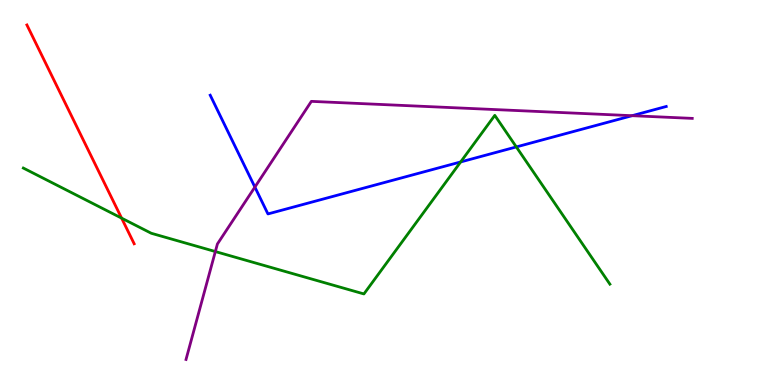[{'lines': ['blue', 'red'], 'intersections': []}, {'lines': ['green', 'red'], 'intersections': [{'x': 1.57, 'y': 4.33}]}, {'lines': ['purple', 'red'], 'intersections': []}, {'lines': ['blue', 'green'], 'intersections': [{'x': 5.94, 'y': 5.79}, {'x': 6.66, 'y': 6.18}]}, {'lines': ['blue', 'purple'], 'intersections': [{'x': 3.29, 'y': 5.14}, {'x': 8.16, 'y': 6.99}]}, {'lines': ['green', 'purple'], 'intersections': [{'x': 2.78, 'y': 3.47}]}]